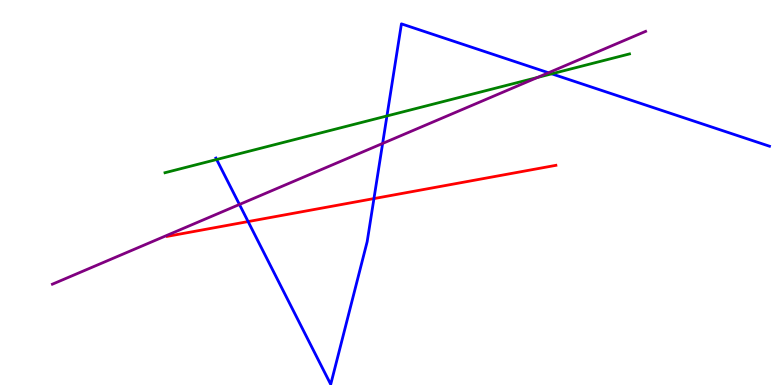[{'lines': ['blue', 'red'], 'intersections': [{'x': 3.2, 'y': 4.24}, {'x': 4.83, 'y': 4.84}]}, {'lines': ['green', 'red'], 'intersections': []}, {'lines': ['purple', 'red'], 'intersections': []}, {'lines': ['blue', 'green'], 'intersections': [{'x': 2.8, 'y': 5.86}, {'x': 4.99, 'y': 6.99}, {'x': 7.12, 'y': 8.08}]}, {'lines': ['blue', 'purple'], 'intersections': [{'x': 3.09, 'y': 4.69}, {'x': 4.94, 'y': 6.27}, {'x': 7.08, 'y': 8.11}]}, {'lines': ['green', 'purple'], 'intersections': [{'x': 6.94, 'y': 7.99}]}]